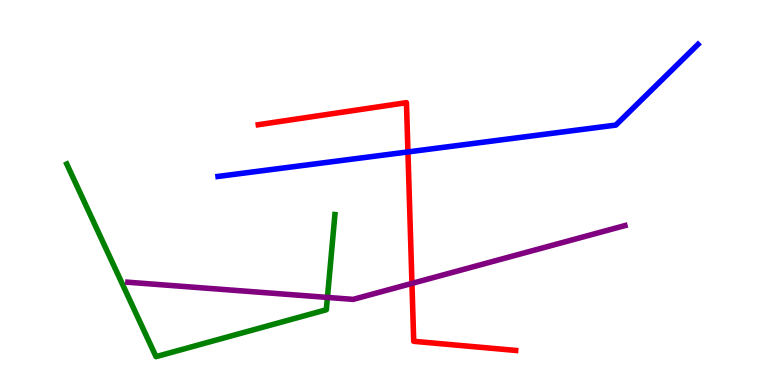[{'lines': ['blue', 'red'], 'intersections': [{'x': 5.26, 'y': 6.05}]}, {'lines': ['green', 'red'], 'intersections': []}, {'lines': ['purple', 'red'], 'intersections': [{'x': 5.32, 'y': 2.64}]}, {'lines': ['blue', 'green'], 'intersections': []}, {'lines': ['blue', 'purple'], 'intersections': []}, {'lines': ['green', 'purple'], 'intersections': [{'x': 4.23, 'y': 2.27}]}]